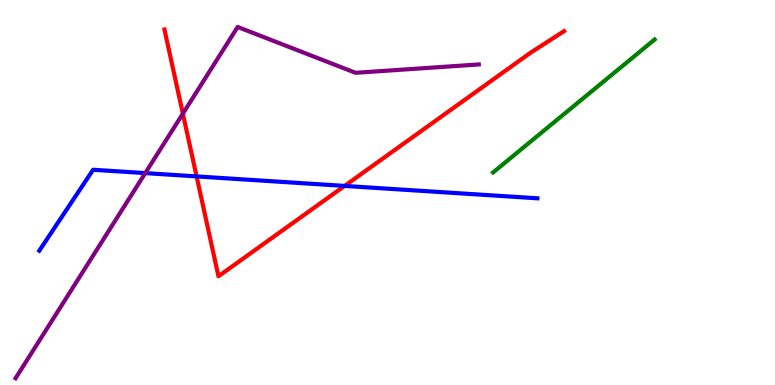[{'lines': ['blue', 'red'], 'intersections': [{'x': 2.54, 'y': 5.42}, {'x': 4.45, 'y': 5.17}]}, {'lines': ['green', 'red'], 'intersections': []}, {'lines': ['purple', 'red'], 'intersections': [{'x': 2.36, 'y': 7.05}]}, {'lines': ['blue', 'green'], 'intersections': []}, {'lines': ['blue', 'purple'], 'intersections': [{'x': 1.87, 'y': 5.5}]}, {'lines': ['green', 'purple'], 'intersections': []}]